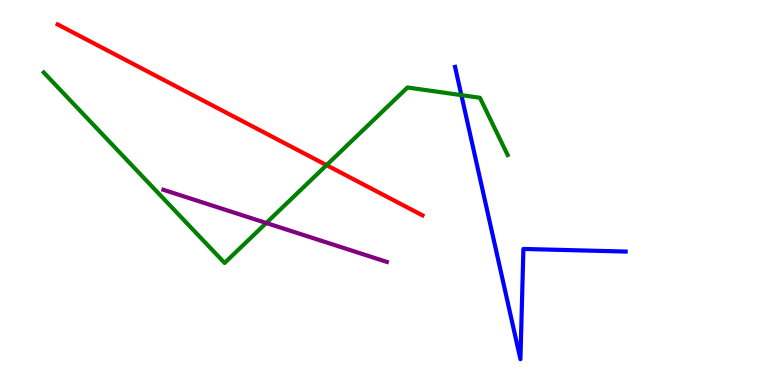[{'lines': ['blue', 'red'], 'intersections': []}, {'lines': ['green', 'red'], 'intersections': [{'x': 4.21, 'y': 5.71}]}, {'lines': ['purple', 'red'], 'intersections': []}, {'lines': ['blue', 'green'], 'intersections': [{'x': 5.95, 'y': 7.53}]}, {'lines': ['blue', 'purple'], 'intersections': []}, {'lines': ['green', 'purple'], 'intersections': [{'x': 3.44, 'y': 4.21}]}]